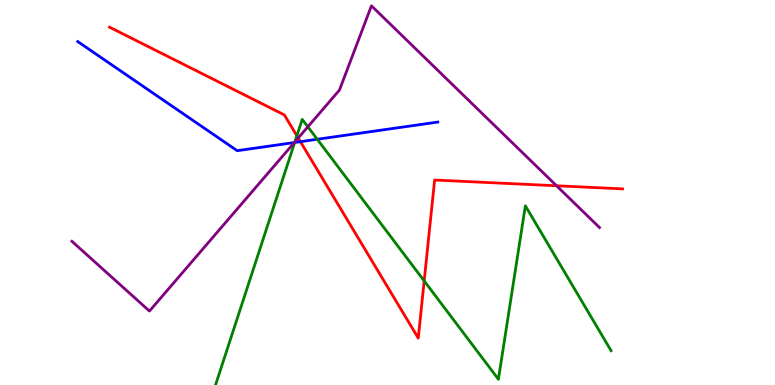[{'lines': ['blue', 'red'], 'intersections': [{'x': 3.88, 'y': 6.32}]}, {'lines': ['green', 'red'], 'intersections': [{'x': 3.83, 'y': 6.47}, {'x': 5.47, 'y': 2.7}]}, {'lines': ['purple', 'red'], 'intersections': [{'x': 3.85, 'y': 6.41}, {'x': 7.18, 'y': 5.17}]}, {'lines': ['blue', 'green'], 'intersections': [{'x': 3.8, 'y': 6.3}, {'x': 4.09, 'y': 6.38}]}, {'lines': ['blue', 'purple'], 'intersections': [{'x': 3.8, 'y': 6.3}]}, {'lines': ['green', 'purple'], 'intersections': [{'x': 3.8, 'y': 6.31}, {'x': 3.97, 'y': 6.71}]}]